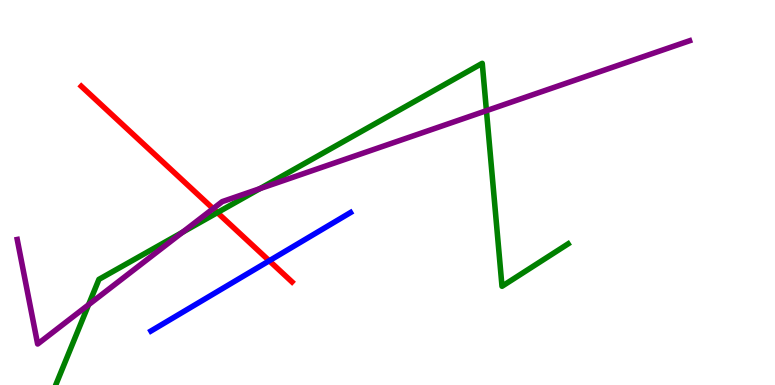[{'lines': ['blue', 'red'], 'intersections': [{'x': 3.47, 'y': 3.23}]}, {'lines': ['green', 'red'], 'intersections': [{'x': 2.8, 'y': 4.48}]}, {'lines': ['purple', 'red'], 'intersections': [{'x': 2.75, 'y': 4.58}]}, {'lines': ['blue', 'green'], 'intersections': []}, {'lines': ['blue', 'purple'], 'intersections': []}, {'lines': ['green', 'purple'], 'intersections': [{'x': 1.14, 'y': 2.08}, {'x': 2.35, 'y': 3.97}, {'x': 3.35, 'y': 5.1}, {'x': 6.28, 'y': 7.13}]}]